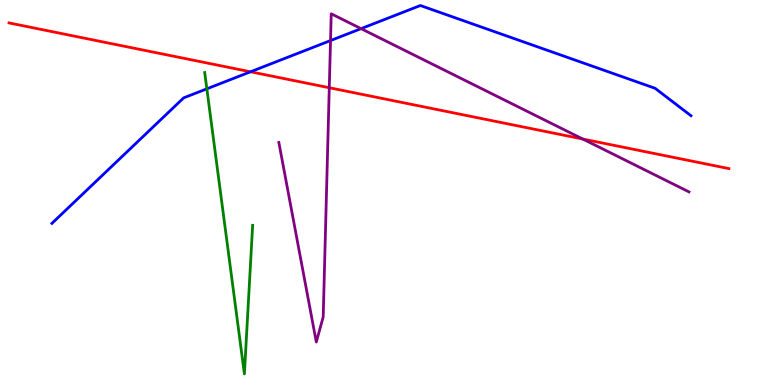[{'lines': ['blue', 'red'], 'intersections': [{'x': 3.23, 'y': 8.14}]}, {'lines': ['green', 'red'], 'intersections': []}, {'lines': ['purple', 'red'], 'intersections': [{'x': 4.25, 'y': 7.72}, {'x': 7.52, 'y': 6.39}]}, {'lines': ['blue', 'green'], 'intersections': [{'x': 2.67, 'y': 7.69}]}, {'lines': ['blue', 'purple'], 'intersections': [{'x': 4.26, 'y': 8.95}, {'x': 4.66, 'y': 9.26}]}, {'lines': ['green', 'purple'], 'intersections': []}]